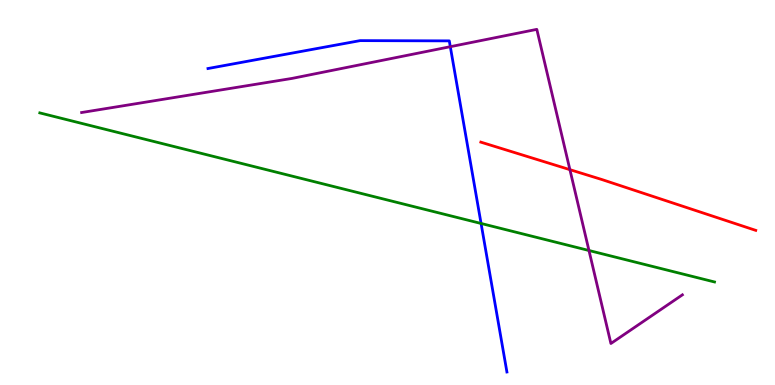[{'lines': ['blue', 'red'], 'intersections': []}, {'lines': ['green', 'red'], 'intersections': []}, {'lines': ['purple', 'red'], 'intersections': [{'x': 7.35, 'y': 5.59}]}, {'lines': ['blue', 'green'], 'intersections': [{'x': 6.21, 'y': 4.2}]}, {'lines': ['blue', 'purple'], 'intersections': [{'x': 5.81, 'y': 8.79}]}, {'lines': ['green', 'purple'], 'intersections': [{'x': 7.6, 'y': 3.49}]}]